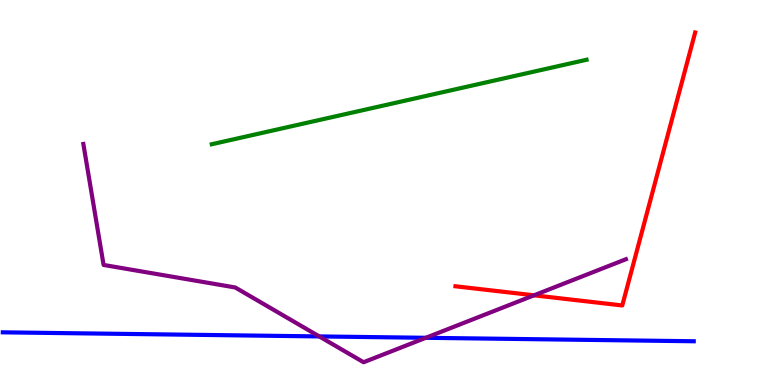[{'lines': ['blue', 'red'], 'intersections': []}, {'lines': ['green', 'red'], 'intersections': []}, {'lines': ['purple', 'red'], 'intersections': [{'x': 6.89, 'y': 2.33}]}, {'lines': ['blue', 'green'], 'intersections': []}, {'lines': ['blue', 'purple'], 'intersections': [{'x': 4.12, 'y': 1.26}, {'x': 5.49, 'y': 1.23}]}, {'lines': ['green', 'purple'], 'intersections': []}]